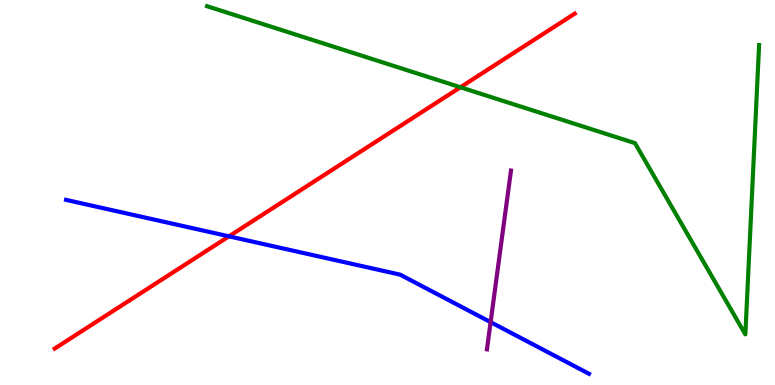[{'lines': ['blue', 'red'], 'intersections': [{'x': 2.95, 'y': 3.86}]}, {'lines': ['green', 'red'], 'intersections': [{'x': 5.94, 'y': 7.73}]}, {'lines': ['purple', 'red'], 'intersections': []}, {'lines': ['blue', 'green'], 'intersections': []}, {'lines': ['blue', 'purple'], 'intersections': [{'x': 6.33, 'y': 1.63}]}, {'lines': ['green', 'purple'], 'intersections': []}]